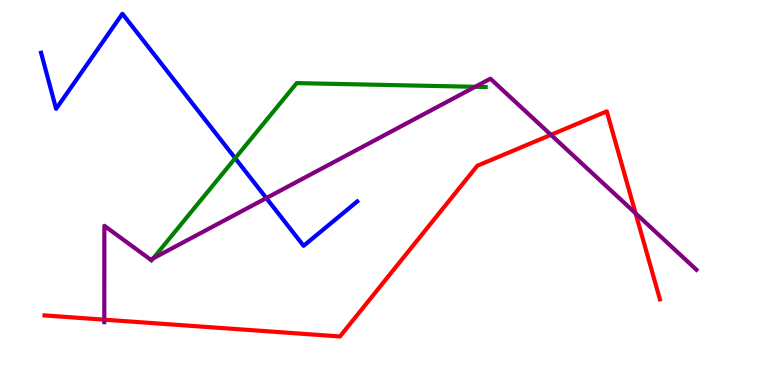[{'lines': ['blue', 'red'], 'intersections': []}, {'lines': ['green', 'red'], 'intersections': []}, {'lines': ['purple', 'red'], 'intersections': [{'x': 1.35, 'y': 1.7}, {'x': 7.11, 'y': 6.5}, {'x': 8.2, 'y': 4.46}]}, {'lines': ['blue', 'green'], 'intersections': [{'x': 3.03, 'y': 5.89}]}, {'lines': ['blue', 'purple'], 'intersections': [{'x': 3.44, 'y': 4.86}]}, {'lines': ['green', 'purple'], 'intersections': [{'x': 1.98, 'y': 3.29}, {'x': 6.13, 'y': 7.75}]}]